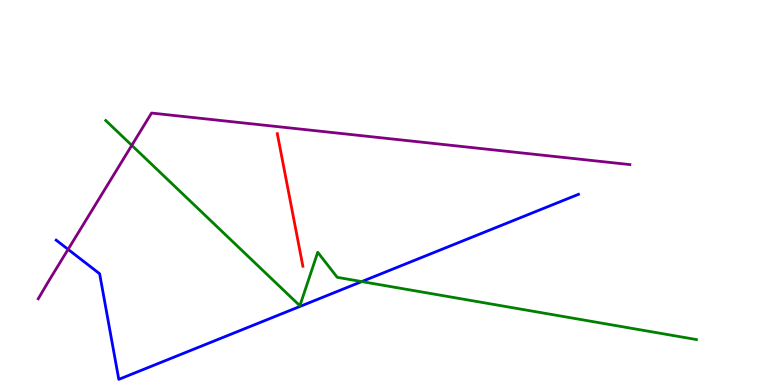[{'lines': ['blue', 'red'], 'intersections': []}, {'lines': ['green', 'red'], 'intersections': []}, {'lines': ['purple', 'red'], 'intersections': []}, {'lines': ['blue', 'green'], 'intersections': [{'x': 4.67, 'y': 2.69}]}, {'lines': ['blue', 'purple'], 'intersections': [{'x': 0.879, 'y': 3.52}]}, {'lines': ['green', 'purple'], 'intersections': [{'x': 1.7, 'y': 6.22}]}]